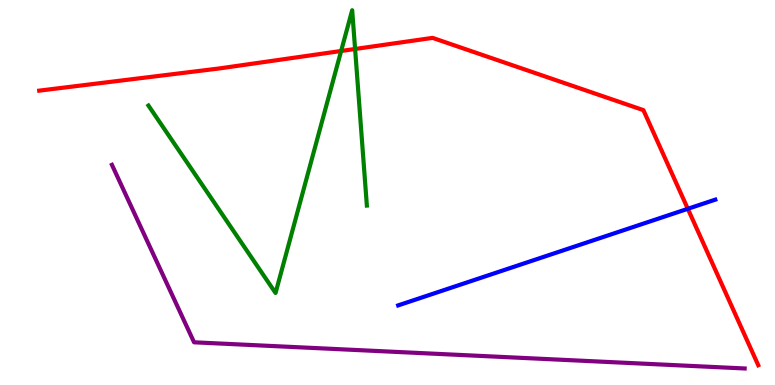[{'lines': ['blue', 'red'], 'intersections': [{'x': 8.88, 'y': 4.58}]}, {'lines': ['green', 'red'], 'intersections': [{'x': 4.4, 'y': 8.68}, {'x': 4.58, 'y': 8.73}]}, {'lines': ['purple', 'red'], 'intersections': []}, {'lines': ['blue', 'green'], 'intersections': []}, {'lines': ['blue', 'purple'], 'intersections': []}, {'lines': ['green', 'purple'], 'intersections': []}]